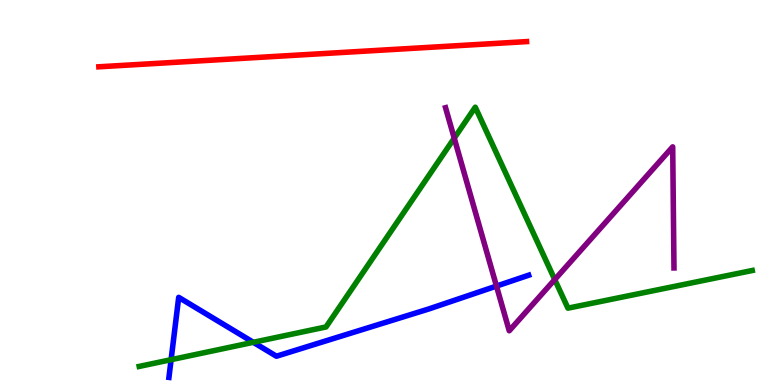[{'lines': ['blue', 'red'], 'intersections': []}, {'lines': ['green', 'red'], 'intersections': []}, {'lines': ['purple', 'red'], 'intersections': []}, {'lines': ['blue', 'green'], 'intersections': [{'x': 2.21, 'y': 0.658}, {'x': 3.27, 'y': 1.11}]}, {'lines': ['blue', 'purple'], 'intersections': [{'x': 6.41, 'y': 2.57}]}, {'lines': ['green', 'purple'], 'intersections': [{'x': 5.86, 'y': 6.41}, {'x': 7.16, 'y': 2.74}]}]